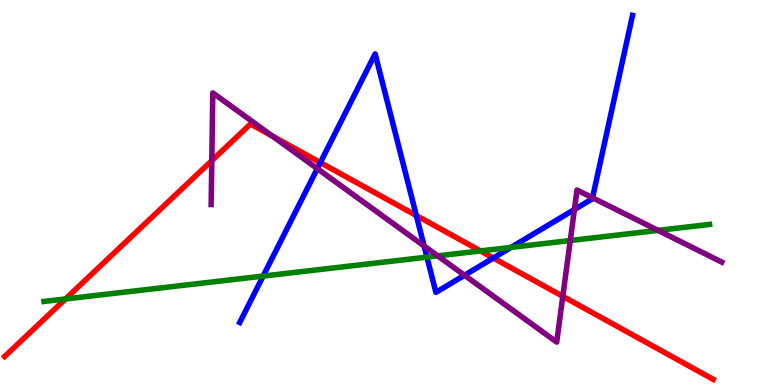[{'lines': ['blue', 'red'], 'intersections': [{'x': 4.13, 'y': 5.78}, {'x': 5.37, 'y': 4.4}, {'x': 6.37, 'y': 3.3}]}, {'lines': ['green', 'red'], 'intersections': [{'x': 0.845, 'y': 2.23}, {'x': 6.2, 'y': 3.48}]}, {'lines': ['purple', 'red'], 'intersections': [{'x': 2.73, 'y': 5.83}, {'x': 3.52, 'y': 6.46}, {'x': 7.26, 'y': 2.3}]}, {'lines': ['blue', 'green'], 'intersections': [{'x': 3.4, 'y': 2.83}, {'x': 5.51, 'y': 3.32}, {'x': 6.59, 'y': 3.57}]}, {'lines': ['blue', 'purple'], 'intersections': [{'x': 4.09, 'y': 5.62}, {'x': 5.47, 'y': 3.61}, {'x': 5.99, 'y': 2.85}, {'x': 7.41, 'y': 4.56}, {'x': 7.65, 'y': 4.86}]}, {'lines': ['green', 'purple'], 'intersections': [{'x': 5.65, 'y': 3.35}, {'x': 7.36, 'y': 3.75}, {'x': 8.49, 'y': 4.02}]}]